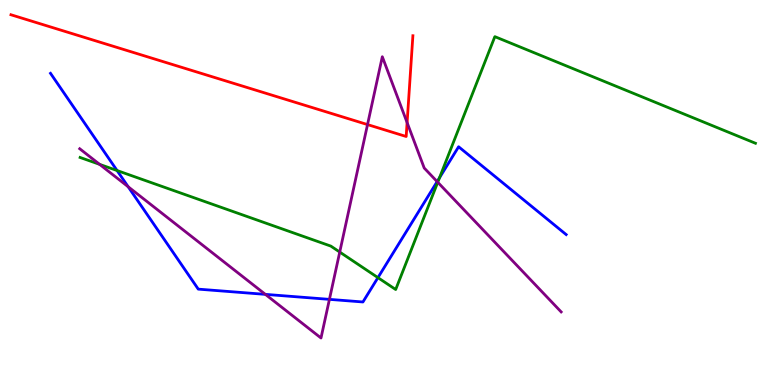[{'lines': ['blue', 'red'], 'intersections': []}, {'lines': ['green', 'red'], 'intersections': []}, {'lines': ['purple', 'red'], 'intersections': [{'x': 4.74, 'y': 6.76}, {'x': 5.25, 'y': 6.82}]}, {'lines': ['blue', 'green'], 'intersections': [{'x': 1.51, 'y': 5.57}, {'x': 4.88, 'y': 2.79}, {'x': 5.67, 'y': 5.38}]}, {'lines': ['blue', 'purple'], 'intersections': [{'x': 1.65, 'y': 5.15}, {'x': 3.42, 'y': 2.35}, {'x': 4.25, 'y': 2.22}, {'x': 5.64, 'y': 5.28}]}, {'lines': ['green', 'purple'], 'intersections': [{'x': 1.29, 'y': 5.73}, {'x': 4.38, 'y': 3.45}, {'x': 5.65, 'y': 5.27}]}]